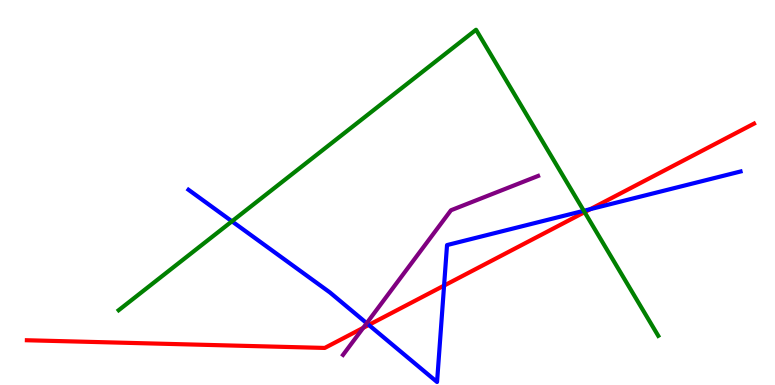[{'lines': ['blue', 'red'], 'intersections': [{'x': 4.76, 'y': 1.56}, {'x': 5.73, 'y': 2.58}, {'x': 7.62, 'y': 4.57}]}, {'lines': ['green', 'red'], 'intersections': [{'x': 7.54, 'y': 4.49}]}, {'lines': ['purple', 'red'], 'intersections': [{'x': 4.69, 'y': 1.48}]}, {'lines': ['blue', 'green'], 'intersections': [{'x': 2.99, 'y': 4.25}, {'x': 7.53, 'y': 4.53}]}, {'lines': ['blue', 'purple'], 'intersections': [{'x': 4.73, 'y': 1.61}]}, {'lines': ['green', 'purple'], 'intersections': []}]